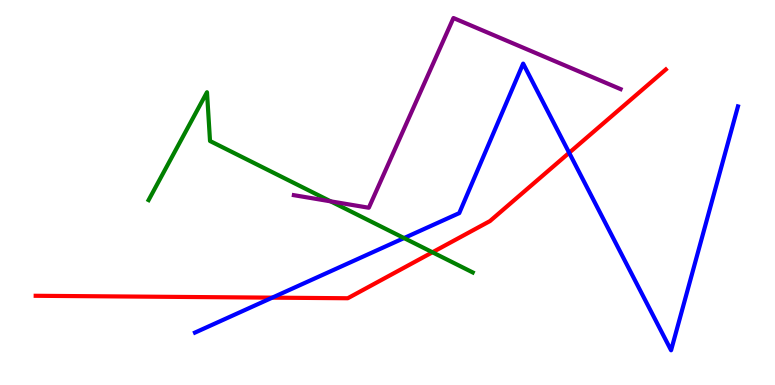[{'lines': ['blue', 'red'], 'intersections': [{'x': 3.51, 'y': 2.27}, {'x': 7.34, 'y': 6.03}]}, {'lines': ['green', 'red'], 'intersections': [{'x': 5.58, 'y': 3.45}]}, {'lines': ['purple', 'red'], 'intersections': []}, {'lines': ['blue', 'green'], 'intersections': [{'x': 5.21, 'y': 3.82}]}, {'lines': ['blue', 'purple'], 'intersections': []}, {'lines': ['green', 'purple'], 'intersections': [{'x': 4.27, 'y': 4.77}]}]